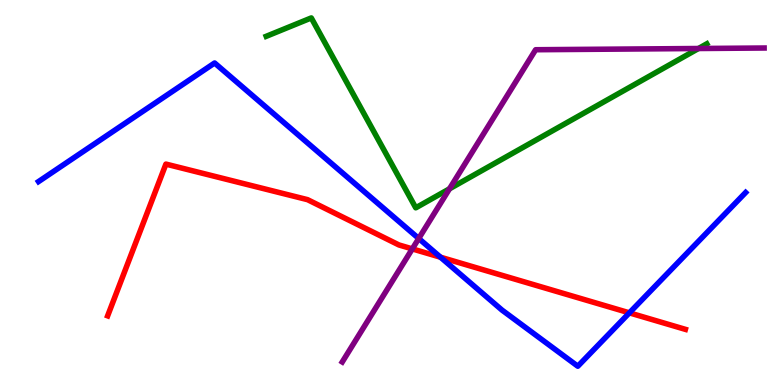[{'lines': ['blue', 'red'], 'intersections': [{'x': 5.68, 'y': 3.32}, {'x': 8.12, 'y': 1.87}]}, {'lines': ['green', 'red'], 'intersections': []}, {'lines': ['purple', 'red'], 'intersections': [{'x': 5.32, 'y': 3.54}]}, {'lines': ['blue', 'green'], 'intersections': []}, {'lines': ['blue', 'purple'], 'intersections': [{'x': 5.4, 'y': 3.81}]}, {'lines': ['green', 'purple'], 'intersections': [{'x': 5.8, 'y': 5.1}, {'x': 9.01, 'y': 8.74}]}]